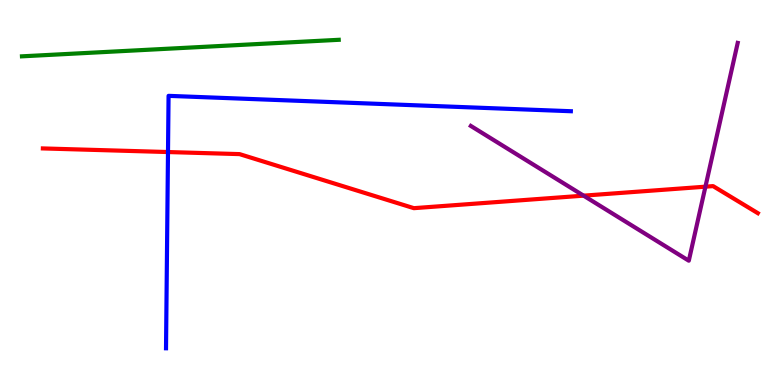[{'lines': ['blue', 'red'], 'intersections': [{'x': 2.17, 'y': 6.05}]}, {'lines': ['green', 'red'], 'intersections': []}, {'lines': ['purple', 'red'], 'intersections': [{'x': 7.53, 'y': 4.92}, {'x': 9.1, 'y': 5.15}]}, {'lines': ['blue', 'green'], 'intersections': []}, {'lines': ['blue', 'purple'], 'intersections': []}, {'lines': ['green', 'purple'], 'intersections': []}]